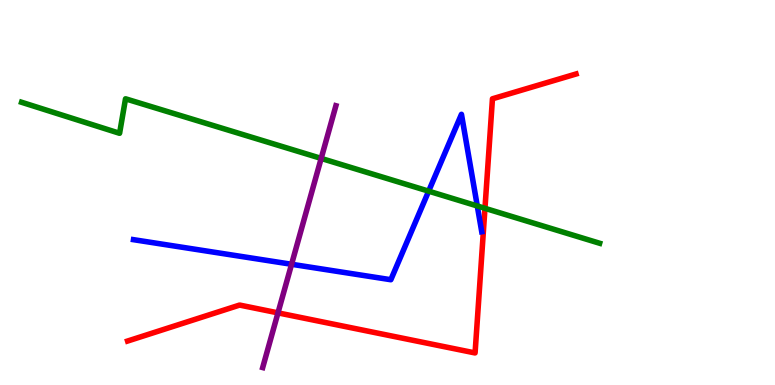[{'lines': ['blue', 'red'], 'intersections': []}, {'lines': ['green', 'red'], 'intersections': [{'x': 6.26, 'y': 4.59}]}, {'lines': ['purple', 'red'], 'intersections': [{'x': 3.59, 'y': 1.87}]}, {'lines': ['blue', 'green'], 'intersections': [{'x': 5.53, 'y': 5.03}, {'x': 6.16, 'y': 4.65}]}, {'lines': ['blue', 'purple'], 'intersections': [{'x': 3.76, 'y': 3.14}]}, {'lines': ['green', 'purple'], 'intersections': [{'x': 4.14, 'y': 5.89}]}]